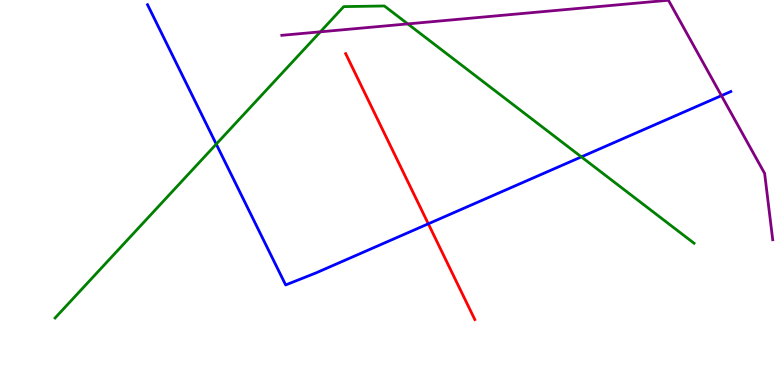[{'lines': ['blue', 'red'], 'intersections': [{'x': 5.53, 'y': 4.19}]}, {'lines': ['green', 'red'], 'intersections': []}, {'lines': ['purple', 'red'], 'intersections': []}, {'lines': ['blue', 'green'], 'intersections': [{'x': 2.79, 'y': 6.26}, {'x': 7.5, 'y': 5.92}]}, {'lines': ['blue', 'purple'], 'intersections': [{'x': 9.31, 'y': 7.52}]}, {'lines': ['green', 'purple'], 'intersections': [{'x': 4.13, 'y': 9.17}, {'x': 5.26, 'y': 9.38}]}]